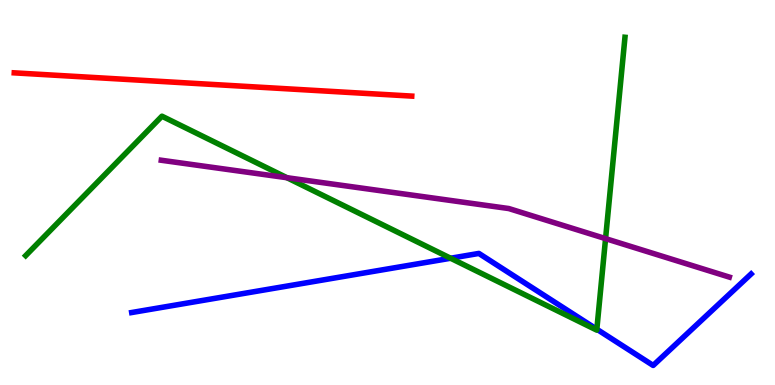[{'lines': ['blue', 'red'], 'intersections': []}, {'lines': ['green', 'red'], 'intersections': []}, {'lines': ['purple', 'red'], 'intersections': []}, {'lines': ['blue', 'green'], 'intersections': [{'x': 5.81, 'y': 3.29}, {'x': 7.7, 'y': 1.45}]}, {'lines': ['blue', 'purple'], 'intersections': []}, {'lines': ['green', 'purple'], 'intersections': [{'x': 3.7, 'y': 5.38}, {'x': 7.81, 'y': 3.8}]}]